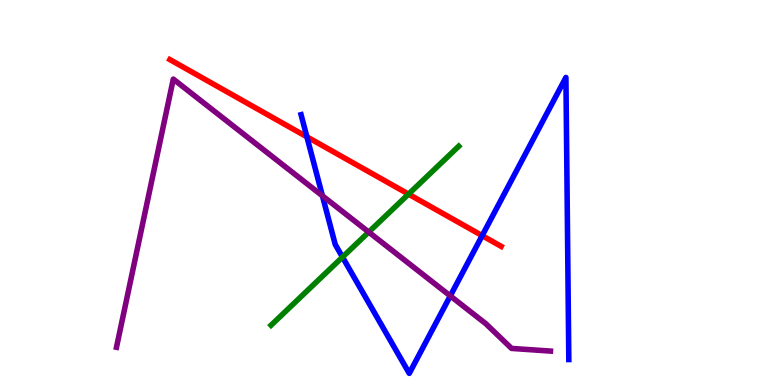[{'lines': ['blue', 'red'], 'intersections': [{'x': 3.96, 'y': 6.45}, {'x': 6.22, 'y': 3.88}]}, {'lines': ['green', 'red'], 'intersections': [{'x': 5.27, 'y': 4.96}]}, {'lines': ['purple', 'red'], 'intersections': []}, {'lines': ['blue', 'green'], 'intersections': [{'x': 4.42, 'y': 3.32}]}, {'lines': ['blue', 'purple'], 'intersections': [{'x': 4.16, 'y': 4.91}, {'x': 5.81, 'y': 2.31}]}, {'lines': ['green', 'purple'], 'intersections': [{'x': 4.76, 'y': 3.97}]}]